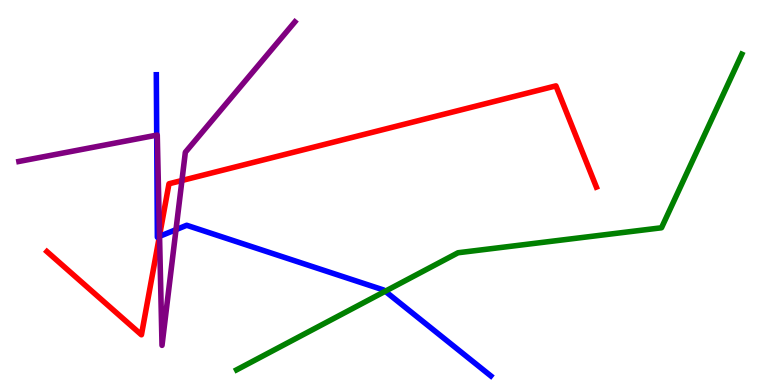[{'lines': ['blue', 'red'], 'intersections': [{'x': 2.06, 'y': 3.86}]}, {'lines': ['green', 'red'], 'intersections': []}, {'lines': ['purple', 'red'], 'intersections': [{'x': 2.06, 'y': 3.88}, {'x': 2.35, 'y': 5.31}]}, {'lines': ['blue', 'green'], 'intersections': [{'x': 4.97, 'y': 2.43}]}, {'lines': ['blue', 'purple'], 'intersections': [{'x': 2.02, 'y': 6.49}, {'x': 2.06, 'y': 3.86}, {'x': 2.27, 'y': 4.04}]}, {'lines': ['green', 'purple'], 'intersections': []}]